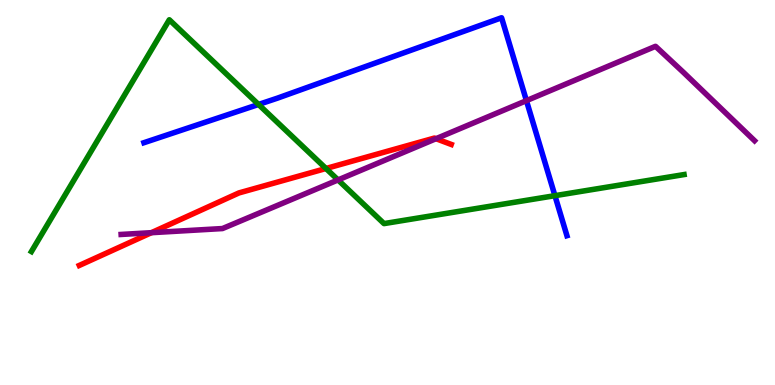[{'lines': ['blue', 'red'], 'intersections': []}, {'lines': ['green', 'red'], 'intersections': [{'x': 4.21, 'y': 5.62}]}, {'lines': ['purple', 'red'], 'intersections': [{'x': 1.95, 'y': 3.96}, {'x': 5.63, 'y': 6.4}]}, {'lines': ['blue', 'green'], 'intersections': [{'x': 3.34, 'y': 7.29}, {'x': 7.16, 'y': 4.92}]}, {'lines': ['blue', 'purple'], 'intersections': [{'x': 6.79, 'y': 7.39}]}, {'lines': ['green', 'purple'], 'intersections': [{'x': 4.36, 'y': 5.33}]}]